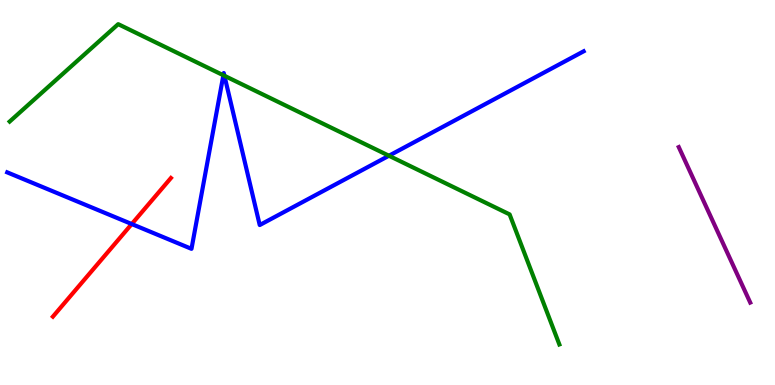[{'lines': ['blue', 'red'], 'intersections': [{'x': 1.7, 'y': 4.18}]}, {'lines': ['green', 'red'], 'intersections': []}, {'lines': ['purple', 'red'], 'intersections': []}, {'lines': ['blue', 'green'], 'intersections': [{'x': 2.88, 'y': 8.04}, {'x': 2.9, 'y': 8.03}, {'x': 5.02, 'y': 5.95}]}, {'lines': ['blue', 'purple'], 'intersections': []}, {'lines': ['green', 'purple'], 'intersections': []}]